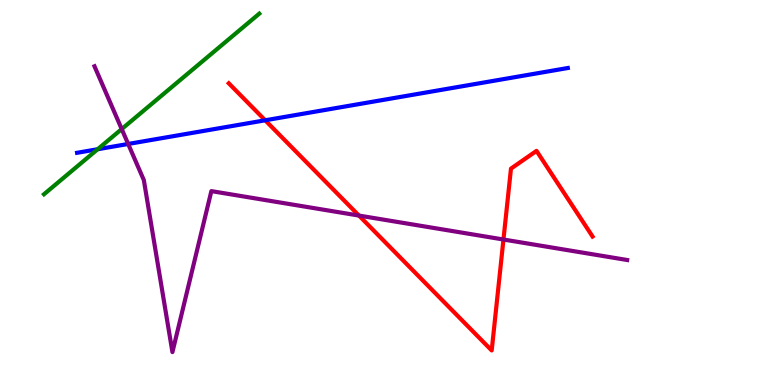[{'lines': ['blue', 'red'], 'intersections': [{'x': 3.42, 'y': 6.88}]}, {'lines': ['green', 'red'], 'intersections': []}, {'lines': ['purple', 'red'], 'intersections': [{'x': 4.63, 'y': 4.4}, {'x': 6.5, 'y': 3.78}]}, {'lines': ['blue', 'green'], 'intersections': [{'x': 1.26, 'y': 6.12}]}, {'lines': ['blue', 'purple'], 'intersections': [{'x': 1.65, 'y': 6.26}]}, {'lines': ['green', 'purple'], 'intersections': [{'x': 1.57, 'y': 6.65}]}]